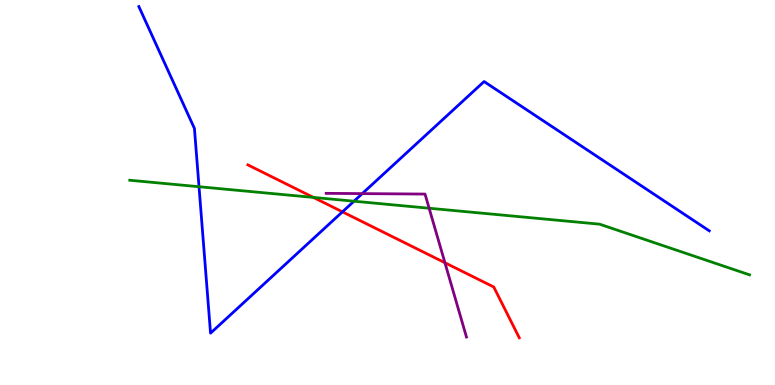[{'lines': ['blue', 'red'], 'intersections': [{'x': 4.42, 'y': 4.5}]}, {'lines': ['green', 'red'], 'intersections': [{'x': 4.04, 'y': 4.87}]}, {'lines': ['purple', 'red'], 'intersections': [{'x': 5.74, 'y': 3.18}]}, {'lines': ['blue', 'green'], 'intersections': [{'x': 2.57, 'y': 5.15}, {'x': 4.57, 'y': 4.77}]}, {'lines': ['blue', 'purple'], 'intersections': [{'x': 4.67, 'y': 4.97}]}, {'lines': ['green', 'purple'], 'intersections': [{'x': 5.54, 'y': 4.59}]}]